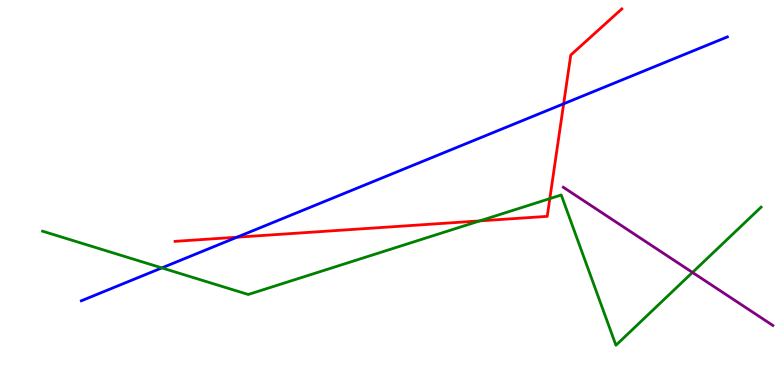[{'lines': ['blue', 'red'], 'intersections': [{'x': 3.06, 'y': 3.84}, {'x': 7.27, 'y': 7.3}]}, {'lines': ['green', 'red'], 'intersections': [{'x': 6.19, 'y': 4.26}, {'x': 7.09, 'y': 4.84}]}, {'lines': ['purple', 'red'], 'intersections': []}, {'lines': ['blue', 'green'], 'intersections': [{'x': 2.09, 'y': 3.04}]}, {'lines': ['blue', 'purple'], 'intersections': []}, {'lines': ['green', 'purple'], 'intersections': [{'x': 8.94, 'y': 2.92}]}]